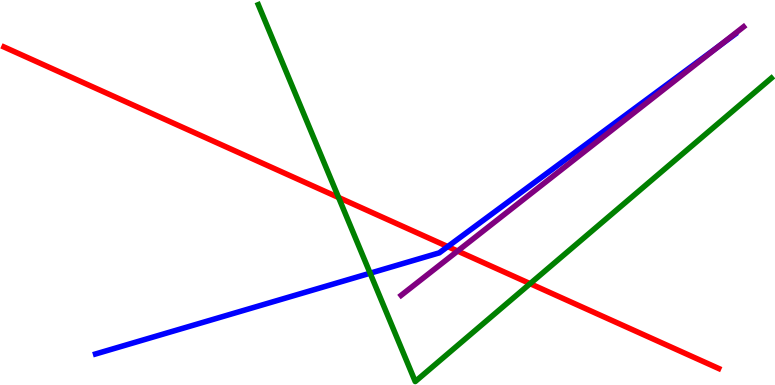[{'lines': ['blue', 'red'], 'intersections': [{'x': 5.78, 'y': 3.6}]}, {'lines': ['green', 'red'], 'intersections': [{'x': 4.37, 'y': 4.87}, {'x': 6.84, 'y': 2.63}]}, {'lines': ['purple', 'red'], 'intersections': [{'x': 5.9, 'y': 3.48}]}, {'lines': ['blue', 'green'], 'intersections': [{'x': 4.78, 'y': 2.9}]}, {'lines': ['blue', 'purple'], 'intersections': [{'x': 9.28, 'y': 8.81}]}, {'lines': ['green', 'purple'], 'intersections': []}]